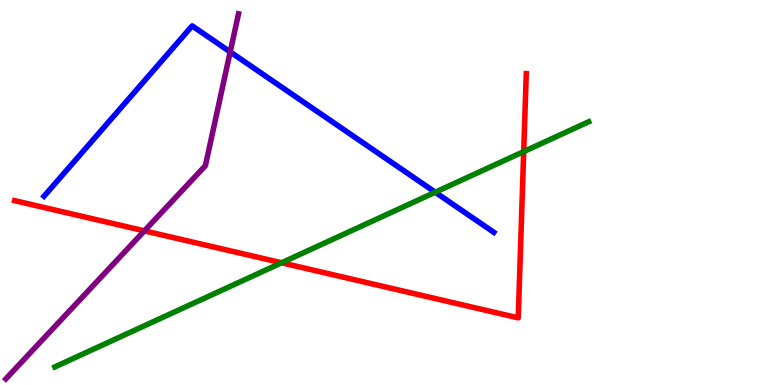[{'lines': ['blue', 'red'], 'intersections': []}, {'lines': ['green', 'red'], 'intersections': [{'x': 3.63, 'y': 3.17}, {'x': 6.76, 'y': 6.06}]}, {'lines': ['purple', 'red'], 'intersections': [{'x': 1.86, 'y': 4.0}]}, {'lines': ['blue', 'green'], 'intersections': [{'x': 5.62, 'y': 5.01}]}, {'lines': ['blue', 'purple'], 'intersections': [{'x': 2.97, 'y': 8.65}]}, {'lines': ['green', 'purple'], 'intersections': []}]